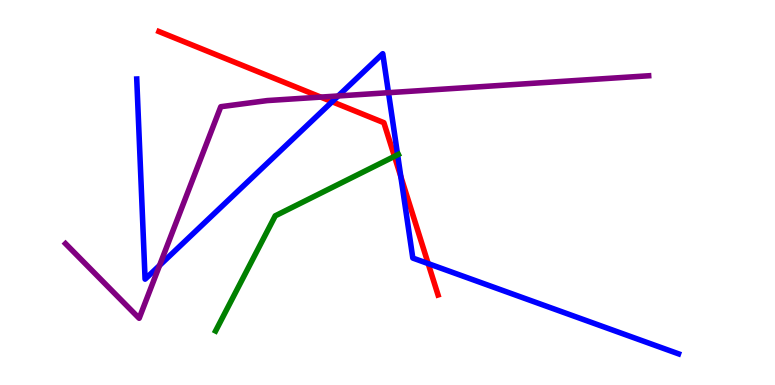[{'lines': ['blue', 'red'], 'intersections': [{'x': 4.29, 'y': 7.36}, {'x': 5.17, 'y': 5.41}, {'x': 5.52, 'y': 3.15}]}, {'lines': ['green', 'red'], 'intersections': [{'x': 5.09, 'y': 5.94}]}, {'lines': ['purple', 'red'], 'intersections': [{'x': 4.14, 'y': 7.48}]}, {'lines': ['blue', 'green'], 'intersections': [{'x': 5.13, 'y': 5.98}]}, {'lines': ['blue', 'purple'], 'intersections': [{'x': 2.06, 'y': 3.11}, {'x': 4.36, 'y': 7.51}, {'x': 5.01, 'y': 7.59}]}, {'lines': ['green', 'purple'], 'intersections': []}]